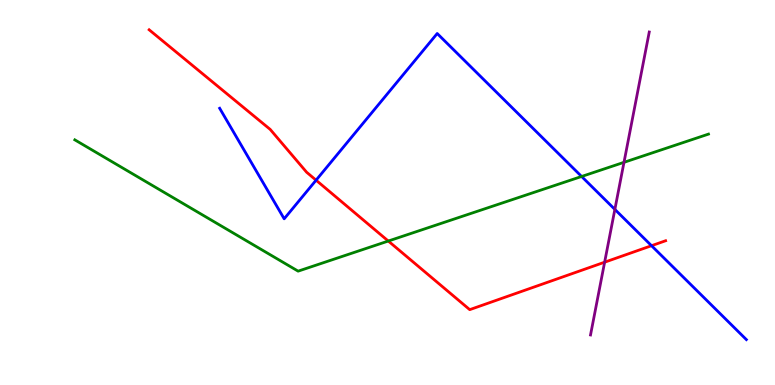[{'lines': ['blue', 'red'], 'intersections': [{'x': 4.08, 'y': 5.32}, {'x': 8.41, 'y': 3.62}]}, {'lines': ['green', 'red'], 'intersections': [{'x': 5.01, 'y': 3.74}]}, {'lines': ['purple', 'red'], 'intersections': [{'x': 7.8, 'y': 3.19}]}, {'lines': ['blue', 'green'], 'intersections': [{'x': 7.5, 'y': 5.42}]}, {'lines': ['blue', 'purple'], 'intersections': [{'x': 7.93, 'y': 4.56}]}, {'lines': ['green', 'purple'], 'intersections': [{'x': 8.05, 'y': 5.78}]}]